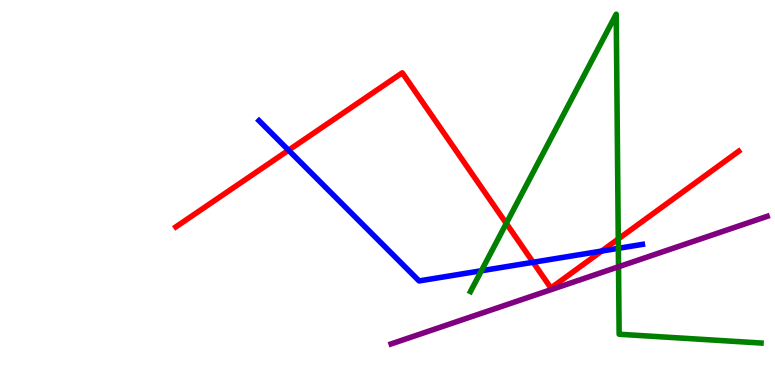[{'lines': ['blue', 'red'], 'intersections': [{'x': 3.72, 'y': 6.1}, {'x': 6.88, 'y': 3.19}, {'x': 7.76, 'y': 3.48}]}, {'lines': ['green', 'red'], 'intersections': [{'x': 6.53, 'y': 4.2}, {'x': 7.98, 'y': 3.79}]}, {'lines': ['purple', 'red'], 'intersections': []}, {'lines': ['blue', 'green'], 'intersections': [{'x': 6.21, 'y': 2.97}, {'x': 7.98, 'y': 3.55}]}, {'lines': ['blue', 'purple'], 'intersections': []}, {'lines': ['green', 'purple'], 'intersections': [{'x': 7.98, 'y': 3.07}]}]